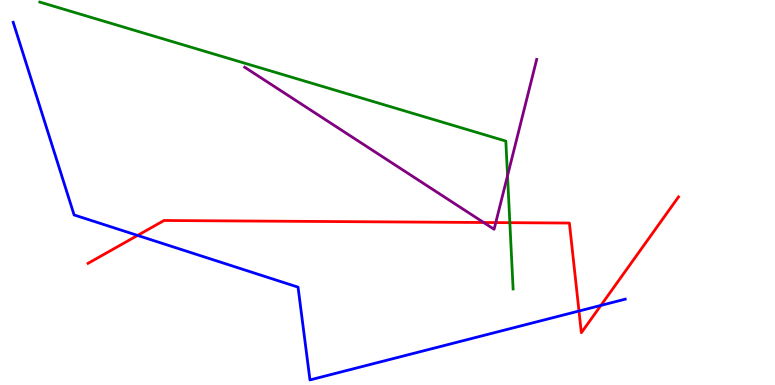[{'lines': ['blue', 'red'], 'intersections': [{'x': 1.78, 'y': 3.89}, {'x': 7.47, 'y': 1.92}, {'x': 7.75, 'y': 2.07}]}, {'lines': ['green', 'red'], 'intersections': [{'x': 6.58, 'y': 4.22}]}, {'lines': ['purple', 'red'], 'intersections': [{'x': 6.24, 'y': 4.22}, {'x': 6.4, 'y': 4.22}]}, {'lines': ['blue', 'green'], 'intersections': []}, {'lines': ['blue', 'purple'], 'intersections': []}, {'lines': ['green', 'purple'], 'intersections': [{'x': 6.55, 'y': 5.44}]}]